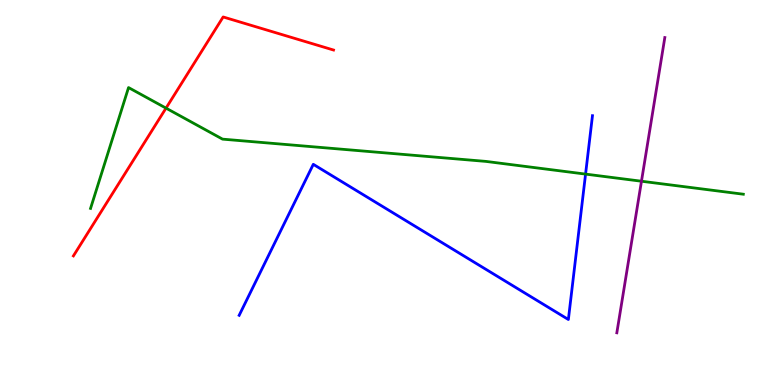[{'lines': ['blue', 'red'], 'intersections': []}, {'lines': ['green', 'red'], 'intersections': [{'x': 2.14, 'y': 7.19}]}, {'lines': ['purple', 'red'], 'intersections': []}, {'lines': ['blue', 'green'], 'intersections': [{'x': 7.56, 'y': 5.48}]}, {'lines': ['blue', 'purple'], 'intersections': []}, {'lines': ['green', 'purple'], 'intersections': [{'x': 8.28, 'y': 5.29}]}]